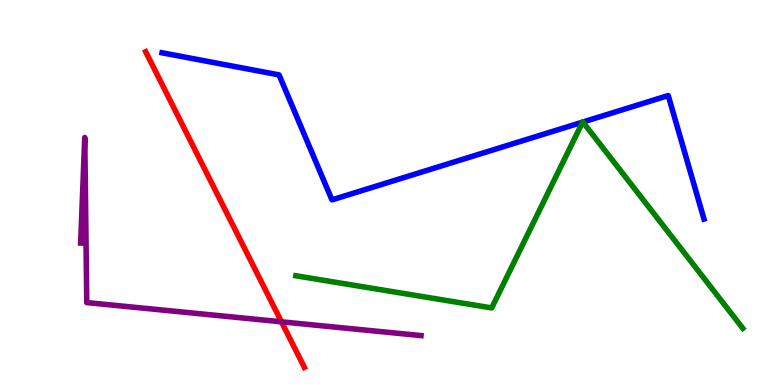[{'lines': ['blue', 'red'], 'intersections': []}, {'lines': ['green', 'red'], 'intersections': []}, {'lines': ['purple', 'red'], 'intersections': [{'x': 3.63, 'y': 1.64}]}, {'lines': ['blue', 'green'], 'intersections': [{'x': 7.52, 'y': 6.83}, {'x': 7.52, 'y': 6.83}]}, {'lines': ['blue', 'purple'], 'intersections': []}, {'lines': ['green', 'purple'], 'intersections': []}]